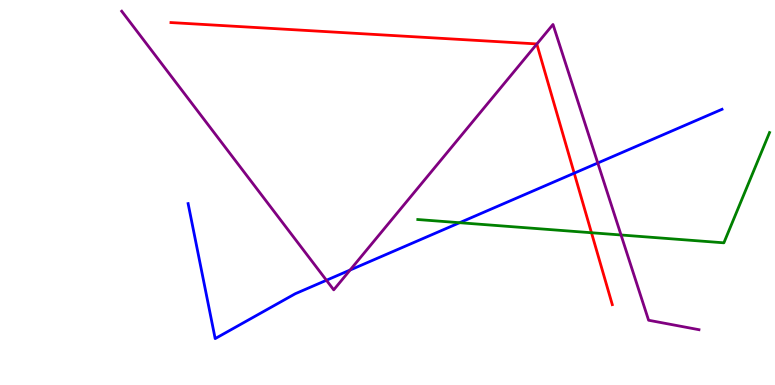[{'lines': ['blue', 'red'], 'intersections': [{'x': 7.41, 'y': 5.5}]}, {'lines': ['green', 'red'], 'intersections': [{'x': 7.63, 'y': 3.95}]}, {'lines': ['purple', 'red'], 'intersections': [{'x': 6.93, 'y': 8.86}]}, {'lines': ['blue', 'green'], 'intersections': [{'x': 5.93, 'y': 4.22}]}, {'lines': ['blue', 'purple'], 'intersections': [{'x': 4.21, 'y': 2.72}, {'x': 4.52, 'y': 2.99}, {'x': 7.71, 'y': 5.77}]}, {'lines': ['green', 'purple'], 'intersections': [{'x': 8.01, 'y': 3.9}]}]